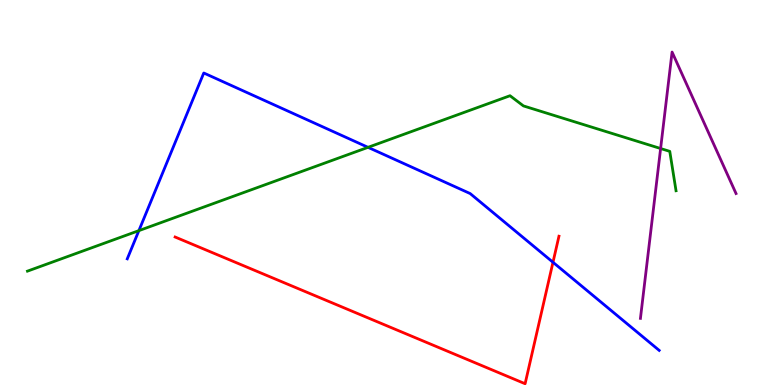[{'lines': ['blue', 'red'], 'intersections': [{'x': 7.14, 'y': 3.19}]}, {'lines': ['green', 'red'], 'intersections': []}, {'lines': ['purple', 'red'], 'intersections': []}, {'lines': ['blue', 'green'], 'intersections': [{'x': 1.79, 'y': 4.01}, {'x': 4.75, 'y': 6.17}]}, {'lines': ['blue', 'purple'], 'intersections': []}, {'lines': ['green', 'purple'], 'intersections': [{'x': 8.52, 'y': 6.14}]}]